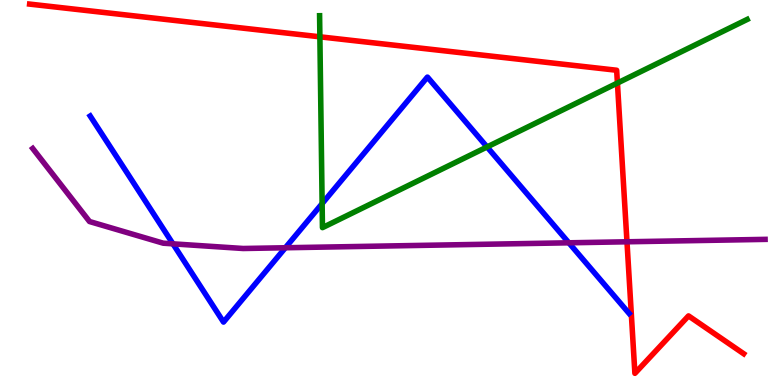[{'lines': ['blue', 'red'], 'intersections': []}, {'lines': ['green', 'red'], 'intersections': [{'x': 4.13, 'y': 9.04}, {'x': 7.97, 'y': 7.84}]}, {'lines': ['purple', 'red'], 'intersections': [{'x': 8.09, 'y': 3.72}]}, {'lines': ['blue', 'green'], 'intersections': [{'x': 4.16, 'y': 4.71}, {'x': 6.28, 'y': 6.18}]}, {'lines': ['blue', 'purple'], 'intersections': [{'x': 2.23, 'y': 3.67}, {'x': 3.68, 'y': 3.56}, {'x': 7.34, 'y': 3.69}]}, {'lines': ['green', 'purple'], 'intersections': []}]